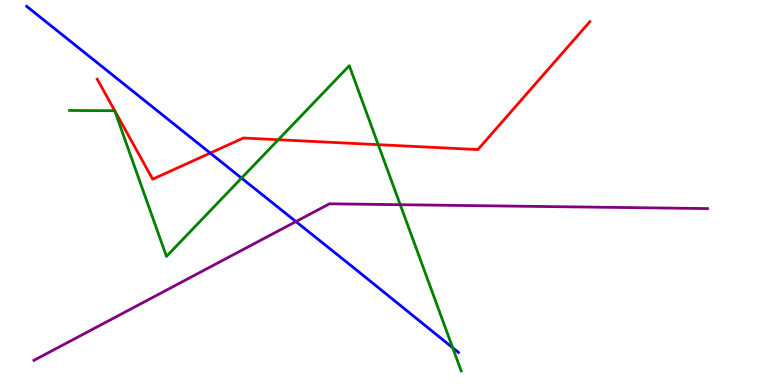[{'lines': ['blue', 'red'], 'intersections': [{'x': 2.71, 'y': 6.02}]}, {'lines': ['green', 'red'], 'intersections': [{'x': 3.59, 'y': 6.37}, {'x': 4.88, 'y': 6.24}]}, {'lines': ['purple', 'red'], 'intersections': []}, {'lines': ['blue', 'green'], 'intersections': [{'x': 3.12, 'y': 5.37}, {'x': 5.84, 'y': 0.968}]}, {'lines': ['blue', 'purple'], 'intersections': [{'x': 3.82, 'y': 4.24}]}, {'lines': ['green', 'purple'], 'intersections': [{'x': 5.16, 'y': 4.68}]}]